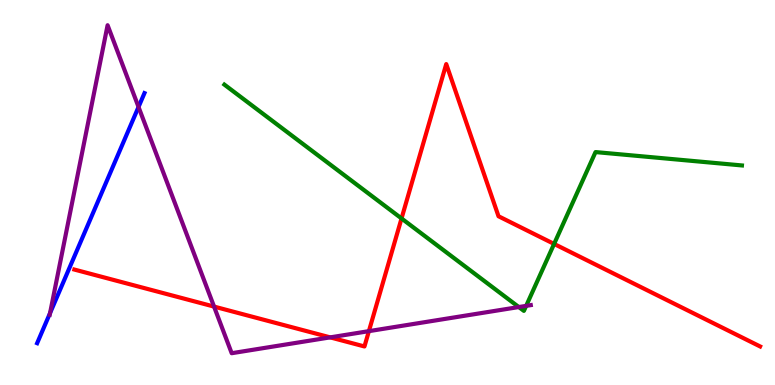[{'lines': ['blue', 'red'], 'intersections': []}, {'lines': ['green', 'red'], 'intersections': [{'x': 5.18, 'y': 4.33}, {'x': 7.15, 'y': 3.66}]}, {'lines': ['purple', 'red'], 'intersections': [{'x': 2.76, 'y': 2.04}, {'x': 4.26, 'y': 1.24}, {'x': 4.76, 'y': 1.4}]}, {'lines': ['blue', 'green'], 'intersections': []}, {'lines': ['blue', 'purple'], 'intersections': [{'x': 0.646, 'y': 1.87}, {'x': 1.79, 'y': 7.22}]}, {'lines': ['green', 'purple'], 'intersections': [{'x': 6.69, 'y': 2.02}, {'x': 6.79, 'y': 2.06}]}]